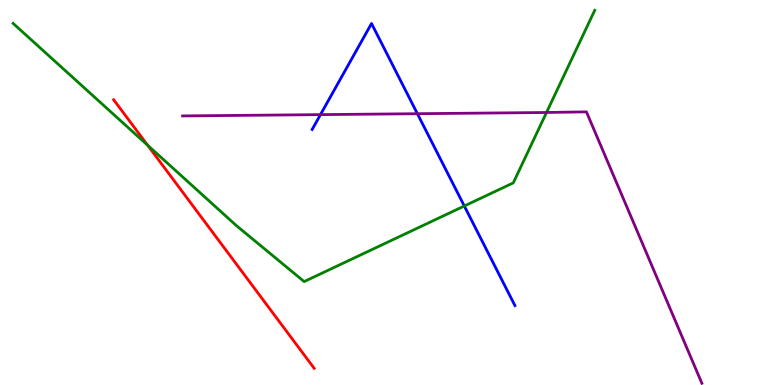[{'lines': ['blue', 'red'], 'intersections': []}, {'lines': ['green', 'red'], 'intersections': [{'x': 1.9, 'y': 6.23}]}, {'lines': ['purple', 'red'], 'intersections': []}, {'lines': ['blue', 'green'], 'intersections': [{'x': 5.99, 'y': 4.65}]}, {'lines': ['blue', 'purple'], 'intersections': [{'x': 4.14, 'y': 7.02}, {'x': 5.39, 'y': 7.05}]}, {'lines': ['green', 'purple'], 'intersections': [{'x': 7.05, 'y': 7.08}]}]